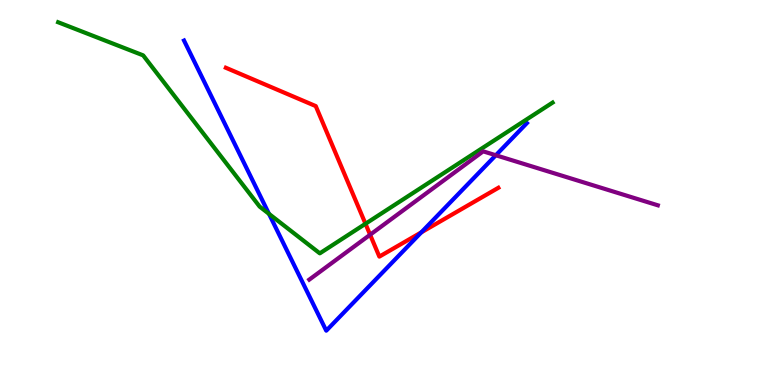[{'lines': ['blue', 'red'], 'intersections': [{'x': 5.44, 'y': 3.96}]}, {'lines': ['green', 'red'], 'intersections': [{'x': 4.72, 'y': 4.19}]}, {'lines': ['purple', 'red'], 'intersections': [{'x': 4.78, 'y': 3.9}]}, {'lines': ['blue', 'green'], 'intersections': [{'x': 3.47, 'y': 4.45}]}, {'lines': ['blue', 'purple'], 'intersections': [{'x': 6.4, 'y': 5.97}]}, {'lines': ['green', 'purple'], 'intersections': []}]